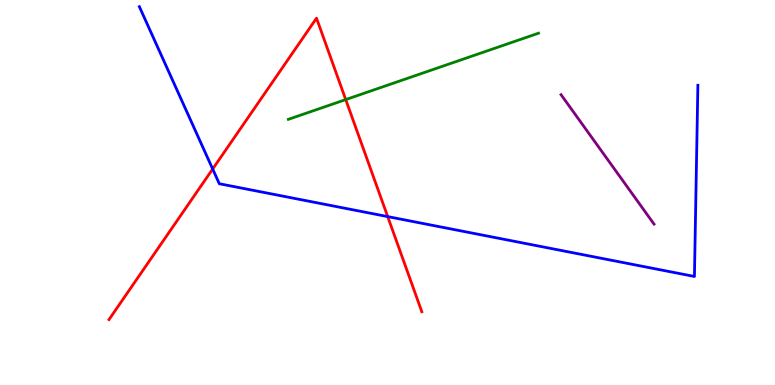[{'lines': ['blue', 'red'], 'intersections': [{'x': 2.74, 'y': 5.61}, {'x': 5.0, 'y': 4.37}]}, {'lines': ['green', 'red'], 'intersections': [{'x': 4.46, 'y': 7.41}]}, {'lines': ['purple', 'red'], 'intersections': []}, {'lines': ['blue', 'green'], 'intersections': []}, {'lines': ['blue', 'purple'], 'intersections': []}, {'lines': ['green', 'purple'], 'intersections': []}]